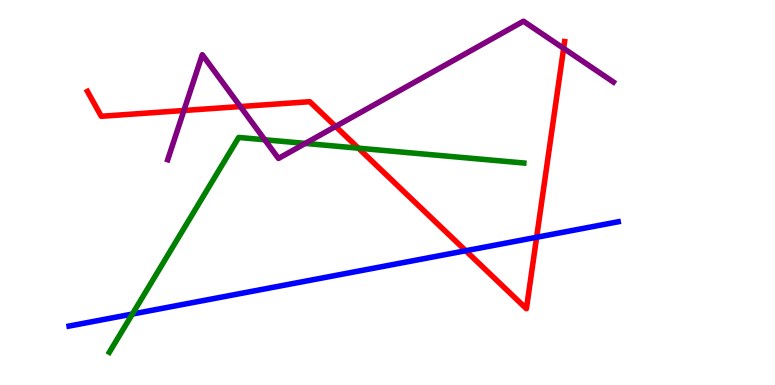[{'lines': ['blue', 'red'], 'intersections': [{'x': 6.01, 'y': 3.49}, {'x': 6.92, 'y': 3.84}]}, {'lines': ['green', 'red'], 'intersections': [{'x': 4.62, 'y': 6.15}]}, {'lines': ['purple', 'red'], 'intersections': [{'x': 2.37, 'y': 7.13}, {'x': 3.1, 'y': 7.23}, {'x': 4.33, 'y': 6.72}, {'x': 7.27, 'y': 8.74}]}, {'lines': ['blue', 'green'], 'intersections': [{'x': 1.71, 'y': 1.84}]}, {'lines': ['blue', 'purple'], 'intersections': []}, {'lines': ['green', 'purple'], 'intersections': [{'x': 3.42, 'y': 6.37}, {'x': 3.94, 'y': 6.28}]}]